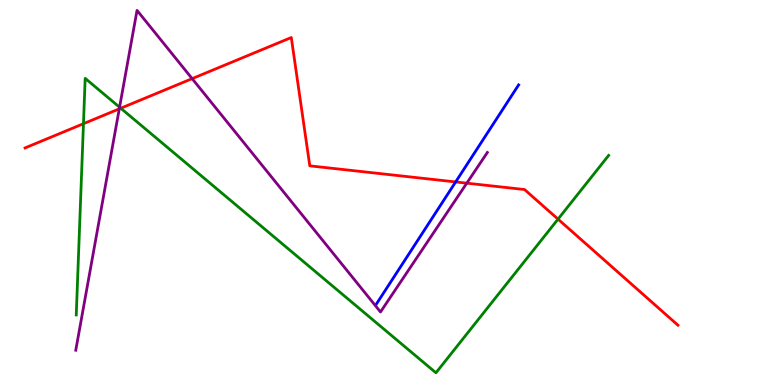[{'lines': ['blue', 'red'], 'intersections': [{'x': 5.88, 'y': 5.27}]}, {'lines': ['green', 'red'], 'intersections': [{'x': 1.08, 'y': 6.79}, {'x': 1.56, 'y': 7.19}, {'x': 7.2, 'y': 4.31}]}, {'lines': ['purple', 'red'], 'intersections': [{'x': 1.54, 'y': 7.17}, {'x': 2.48, 'y': 7.96}, {'x': 6.02, 'y': 5.24}]}, {'lines': ['blue', 'green'], 'intersections': []}, {'lines': ['blue', 'purple'], 'intersections': []}, {'lines': ['green', 'purple'], 'intersections': [{'x': 1.54, 'y': 7.21}]}]